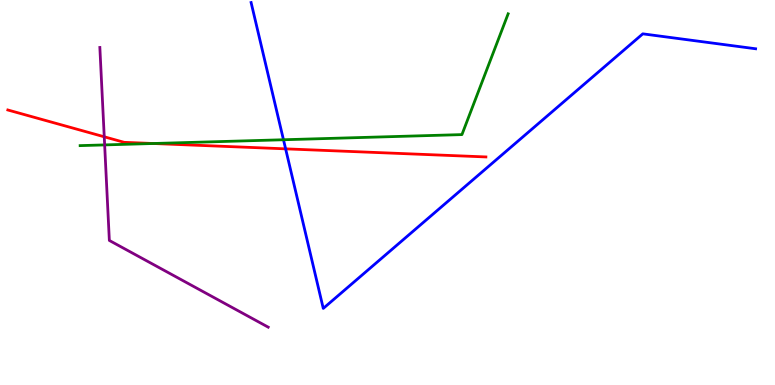[{'lines': ['blue', 'red'], 'intersections': [{'x': 3.69, 'y': 6.13}]}, {'lines': ['green', 'red'], 'intersections': [{'x': 1.98, 'y': 6.27}]}, {'lines': ['purple', 'red'], 'intersections': [{'x': 1.35, 'y': 6.45}]}, {'lines': ['blue', 'green'], 'intersections': [{'x': 3.66, 'y': 6.37}]}, {'lines': ['blue', 'purple'], 'intersections': []}, {'lines': ['green', 'purple'], 'intersections': [{'x': 1.35, 'y': 6.24}]}]